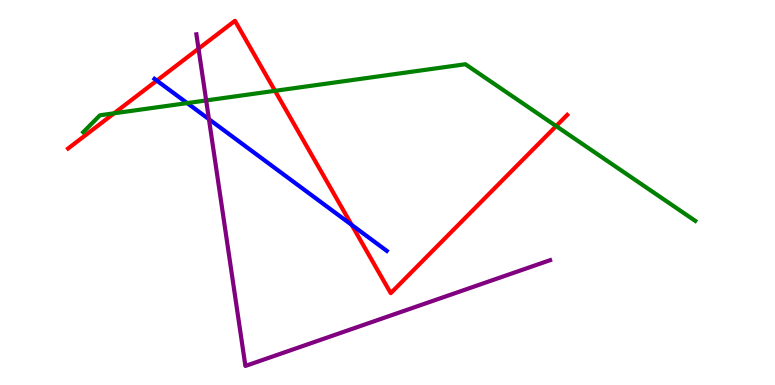[{'lines': ['blue', 'red'], 'intersections': [{'x': 2.02, 'y': 7.91}, {'x': 4.54, 'y': 4.16}]}, {'lines': ['green', 'red'], 'intersections': [{'x': 1.47, 'y': 7.06}, {'x': 3.55, 'y': 7.64}, {'x': 7.18, 'y': 6.73}]}, {'lines': ['purple', 'red'], 'intersections': [{'x': 2.56, 'y': 8.74}]}, {'lines': ['blue', 'green'], 'intersections': [{'x': 2.42, 'y': 7.32}]}, {'lines': ['blue', 'purple'], 'intersections': [{'x': 2.7, 'y': 6.9}]}, {'lines': ['green', 'purple'], 'intersections': [{'x': 2.66, 'y': 7.39}]}]